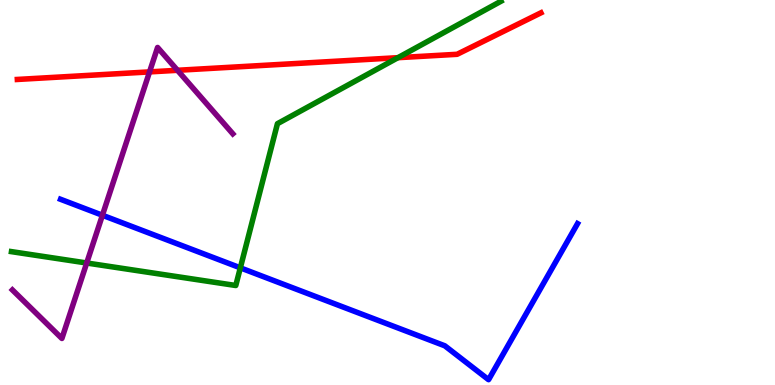[{'lines': ['blue', 'red'], 'intersections': []}, {'lines': ['green', 'red'], 'intersections': [{'x': 5.13, 'y': 8.5}]}, {'lines': ['purple', 'red'], 'intersections': [{'x': 1.93, 'y': 8.13}, {'x': 2.29, 'y': 8.17}]}, {'lines': ['blue', 'green'], 'intersections': [{'x': 3.1, 'y': 3.04}]}, {'lines': ['blue', 'purple'], 'intersections': [{'x': 1.32, 'y': 4.41}]}, {'lines': ['green', 'purple'], 'intersections': [{'x': 1.12, 'y': 3.17}]}]